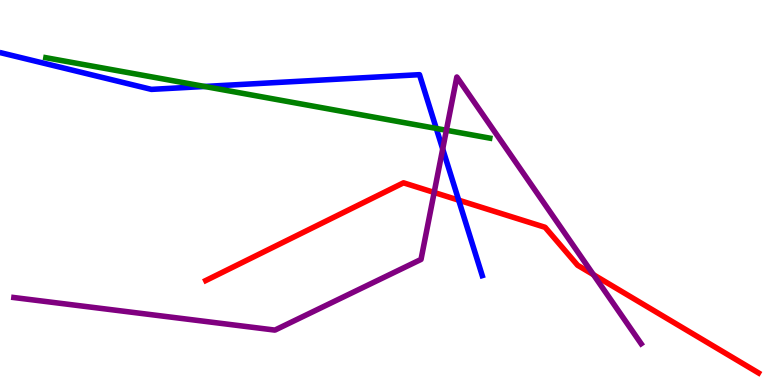[{'lines': ['blue', 'red'], 'intersections': [{'x': 5.92, 'y': 4.8}]}, {'lines': ['green', 'red'], 'intersections': []}, {'lines': ['purple', 'red'], 'intersections': [{'x': 5.6, 'y': 5.0}, {'x': 7.66, 'y': 2.87}]}, {'lines': ['blue', 'green'], 'intersections': [{'x': 2.64, 'y': 7.75}, {'x': 5.63, 'y': 6.66}]}, {'lines': ['blue', 'purple'], 'intersections': [{'x': 5.71, 'y': 6.13}]}, {'lines': ['green', 'purple'], 'intersections': [{'x': 5.76, 'y': 6.62}]}]